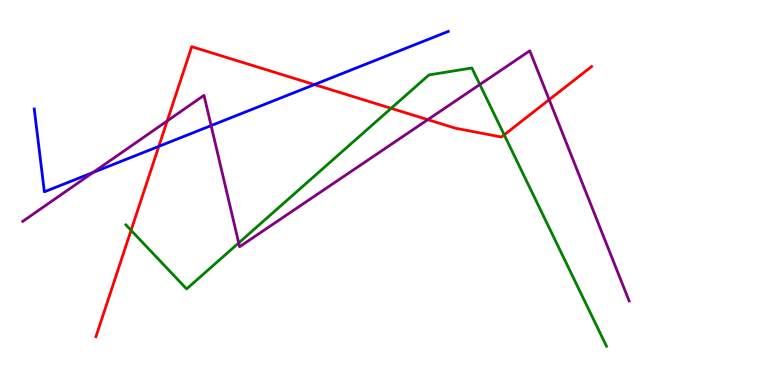[{'lines': ['blue', 'red'], 'intersections': [{'x': 2.05, 'y': 6.2}, {'x': 4.06, 'y': 7.8}]}, {'lines': ['green', 'red'], 'intersections': [{'x': 1.69, 'y': 4.02}, {'x': 5.05, 'y': 7.19}, {'x': 6.51, 'y': 6.5}]}, {'lines': ['purple', 'red'], 'intersections': [{'x': 2.16, 'y': 6.86}, {'x': 5.52, 'y': 6.89}, {'x': 7.09, 'y': 7.41}]}, {'lines': ['blue', 'green'], 'intersections': []}, {'lines': ['blue', 'purple'], 'intersections': [{'x': 1.2, 'y': 5.52}, {'x': 2.72, 'y': 6.74}]}, {'lines': ['green', 'purple'], 'intersections': [{'x': 3.08, 'y': 3.69}, {'x': 6.19, 'y': 7.8}]}]